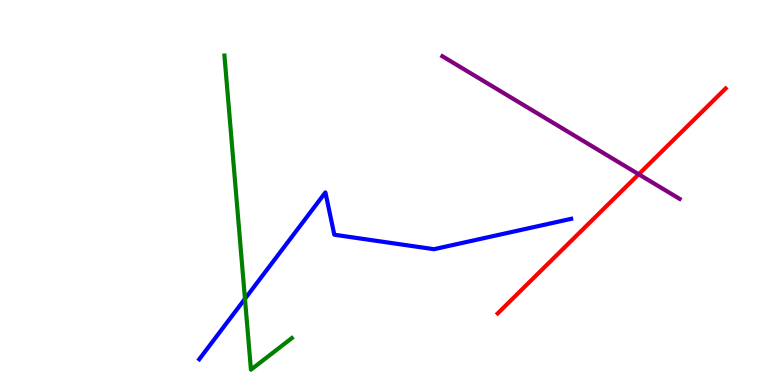[{'lines': ['blue', 'red'], 'intersections': []}, {'lines': ['green', 'red'], 'intersections': []}, {'lines': ['purple', 'red'], 'intersections': [{'x': 8.24, 'y': 5.47}]}, {'lines': ['blue', 'green'], 'intersections': [{'x': 3.16, 'y': 2.24}]}, {'lines': ['blue', 'purple'], 'intersections': []}, {'lines': ['green', 'purple'], 'intersections': []}]